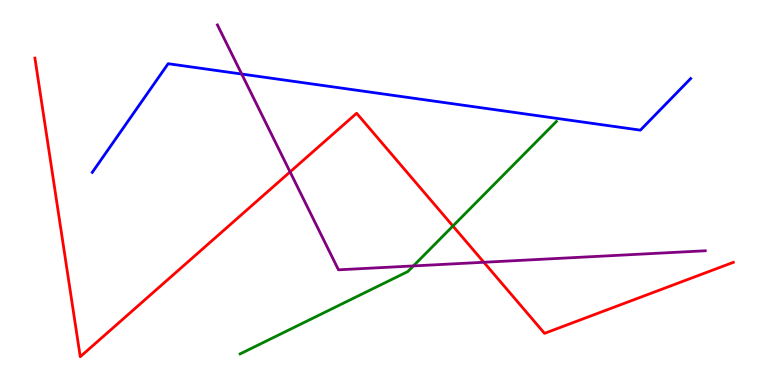[{'lines': ['blue', 'red'], 'intersections': []}, {'lines': ['green', 'red'], 'intersections': [{'x': 5.84, 'y': 4.13}]}, {'lines': ['purple', 'red'], 'intersections': [{'x': 3.74, 'y': 5.54}, {'x': 6.24, 'y': 3.19}]}, {'lines': ['blue', 'green'], 'intersections': []}, {'lines': ['blue', 'purple'], 'intersections': [{'x': 3.12, 'y': 8.08}]}, {'lines': ['green', 'purple'], 'intersections': [{'x': 5.33, 'y': 3.09}]}]